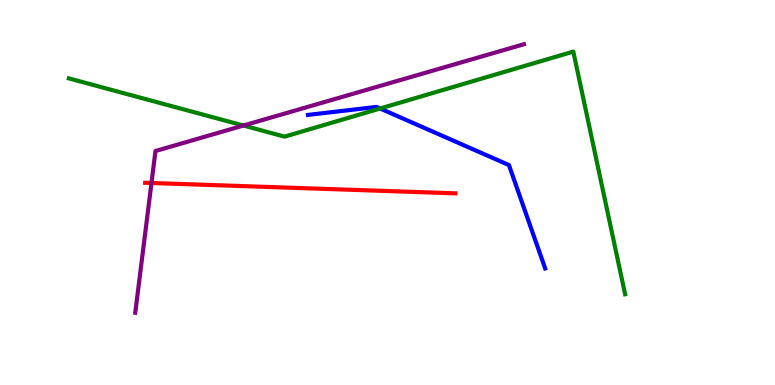[{'lines': ['blue', 'red'], 'intersections': []}, {'lines': ['green', 'red'], 'intersections': []}, {'lines': ['purple', 'red'], 'intersections': [{'x': 1.95, 'y': 5.25}]}, {'lines': ['blue', 'green'], 'intersections': [{'x': 4.9, 'y': 7.18}]}, {'lines': ['blue', 'purple'], 'intersections': []}, {'lines': ['green', 'purple'], 'intersections': [{'x': 3.14, 'y': 6.74}]}]